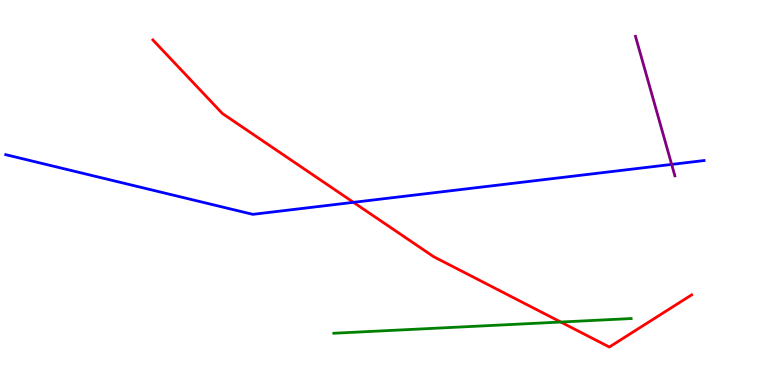[{'lines': ['blue', 'red'], 'intersections': [{'x': 4.56, 'y': 4.74}]}, {'lines': ['green', 'red'], 'intersections': [{'x': 7.24, 'y': 1.64}]}, {'lines': ['purple', 'red'], 'intersections': []}, {'lines': ['blue', 'green'], 'intersections': []}, {'lines': ['blue', 'purple'], 'intersections': [{'x': 8.67, 'y': 5.73}]}, {'lines': ['green', 'purple'], 'intersections': []}]